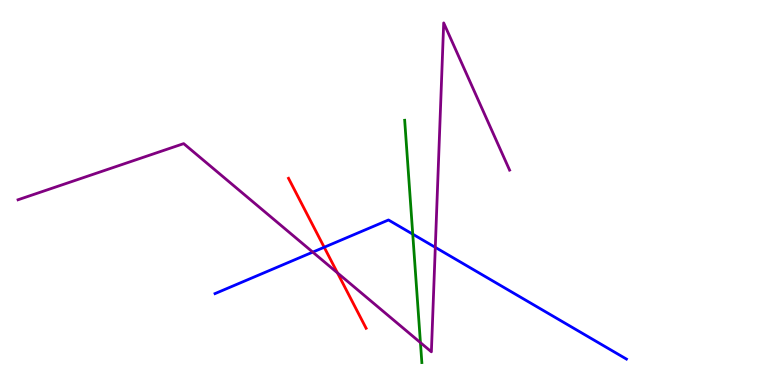[{'lines': ['blue', 'red'], 'intersections': [{'x': 4.18, 'y': 3.58}]}, {'lines': ['green', 'red'], 'intersections': []}, {'lines': ['purple', 'red'], 'intersections': [{'x': 4.35, 'y': 2.91}]}, {'lines': ['blue', 'green'], 'intersections': [{'x': 5.33, 'y': 3.92}]}, {'lines': ['blue', 'purple'], 'intersections': [{'x': 4.04, 'y': 3.45}, {'x': 5.62, 'y': 3.58}]}, {'lines': ['green', 'purple'], 'intersections': [{'x': 5.42, 'y': 1.1}]}]